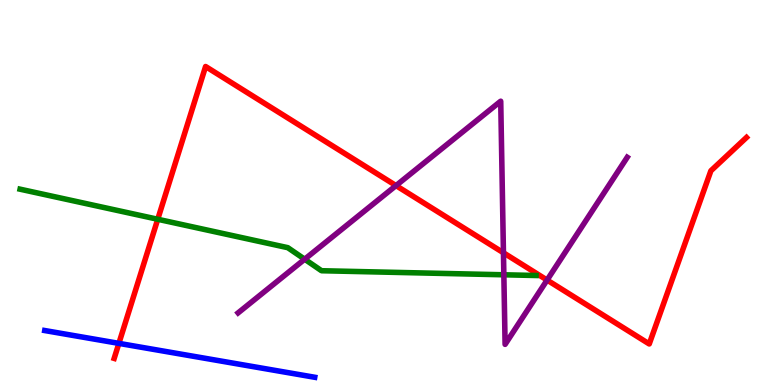[{'lines': ['blue', 'red'], 'intersections': [{'x': 1.53, 'y': 1.08}]}, {'lines': ['green', 'red'], 'intersections': [{'x': 2.04, 'y': 4.3}]}, {'lines': ['purple', 'red'], 'intersections': [{'x': 5.11, 'y': 5.18}, {'x': 6.5, 'y': 3.43}, {'x': 7.06, 'y': 2.73}]}, {'lines': ['blue', 'green'], 'intersections': []}, {'lines': ['blue', 'purple'], 'intersections': []}, {'lines': ['green', 'purple'], 'intersections': [{'x': 3.93, 'y': 3.27}, {'x': 6.5, 'y': 2.86}]}]